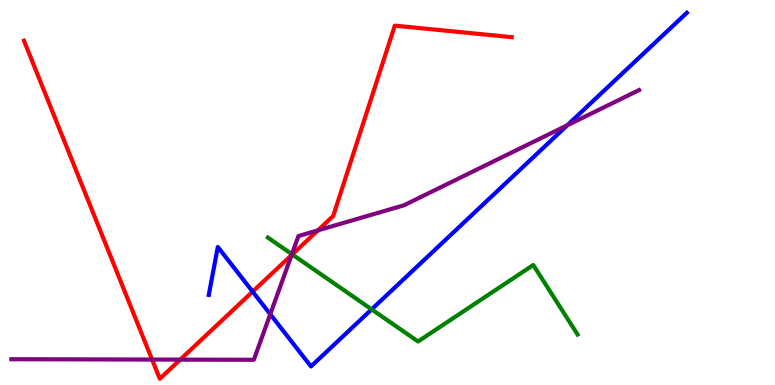[{'lines': ['blue', 'red'], 'intersections': [{'x': 3.26, 'y': 2.43}]}, {'lines': ['green', 'red'], 'intersections': [{'x': 3.77, 'y': 3.39}]}, {'lines': ['purple', 'red'], 'intersections': [{'x': 1.96, 'y': 0.661}, {'x': 2.33, 'y': 0.659}, {'x': 3.76, 'y': 3.37}, {'x': 4.1, 'y': 4.02}]}, {'lines': ['blue', 'green'], 'intersections': [{'x': 4.8, 'y': 1.96}]}, {'lines': ['blue', 'purple'], 'intersections': [{'x': 3.49, 'y': 1.84}, {'x': 7.32, 'y': 6.75}]}, {'lines': ['green', 'purple'], 'intersections': [{'x': 3.77, 'y': 3.4}]}]